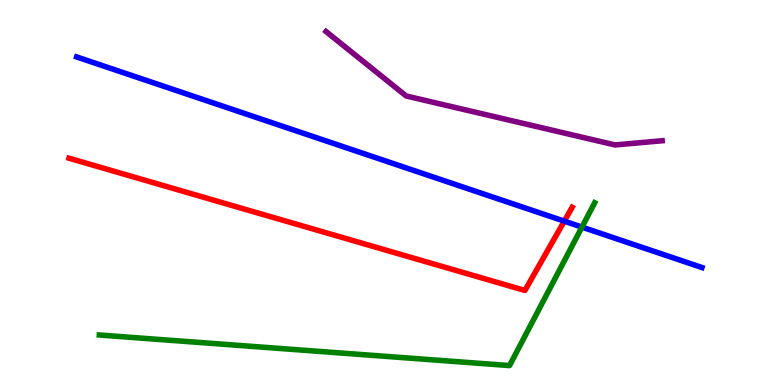[{'lines': ['blue', 'red'], 'intersections': [{'x': 7.28, 'y': 4.26}]}, {'lines': ['green', 'red'], 'intersections': []}, {'lines': ['purple', 'red'], 'intersections': []}, {'lines': ['blue', 'green'], 'intersections': [{'x': 7.51, 'y': 4.1}]}, {'lines': ['blue', 'purple'], 'intersections': []}, {'lines': ['green', 'purple'], 'intersections': []}]